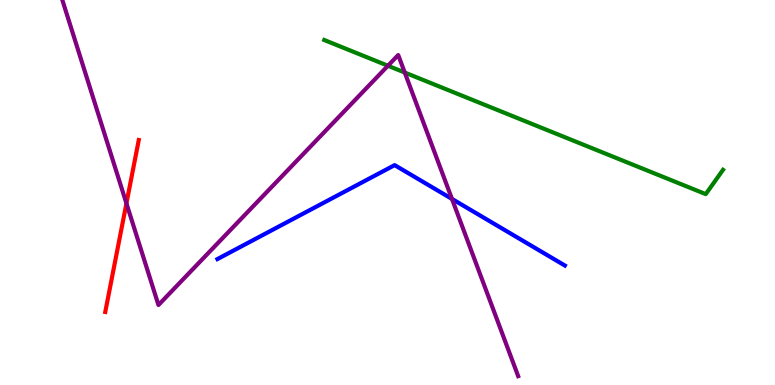[{'lines': ['blue', 'red'], 'intersections': []}, {'lines': ['green', 'red'], 'intersections': []}, {'lines': ['purple', 'red'], 'intersections': [{'x': 1.63, 'y': 4.72}]}, {'lines': ['blue', 'green'], 'intersections': []}, {'lines': ['blue', 'purple'], 'intersections': [{'x': 5.83, 'y': 4.83}]}, {'lines': ['green', 'purple'], 'intersections': [{'x': 5.01, 'y': 8.29}, {'x': 5.22, 'y': 8.12}]}]